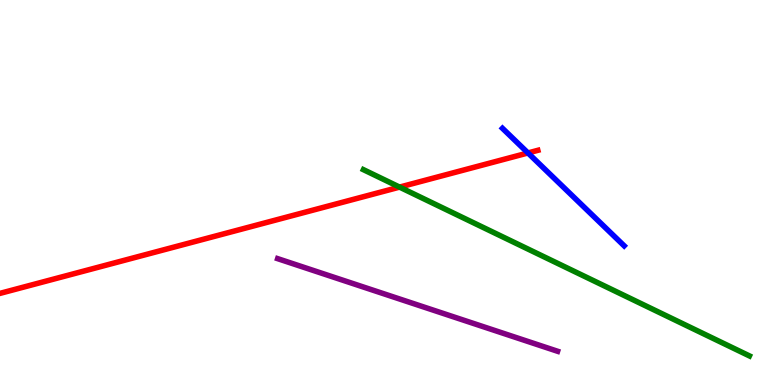[{'lines': ['blue', 'red'], 'intersections': [{'x': 6.81, 'y': 6.03}]}, {'lines': ['green', 'red'], 'intersections': [{'x': 5.16, 'y': 5.14}]}, {'lines': ['purple', 'red'], 'intersections': []}, {'lines': ['blue', 'green'], 'intersections': []}, {'lines': ['blue', 'purple'], 'intersections': []}, {'lines': ['green', 'purple'], 'intersections': []}]